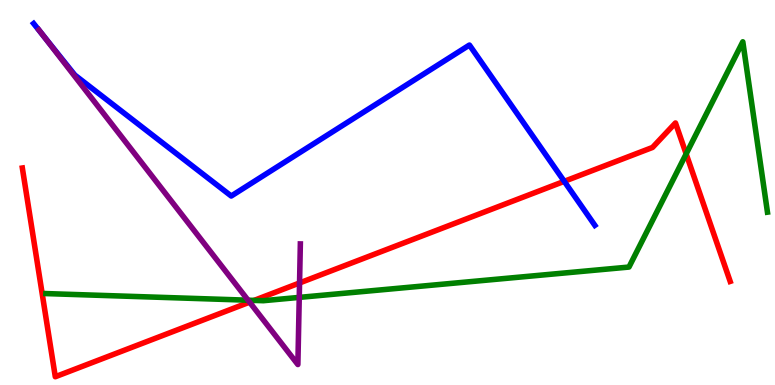[{'lines': ['blue', 'red'], 'intersections': [{'x': 7.28, 'y': 5.29}]}, {'lines': ['green', 'red'], 'intersections': [{'x': 3.28, 'y': 2.2}, {'x': 8.85, 'y': 6.0}]}, {'lines': ['purple', 'red'], 'intersections': [{'x': 3.22, 'y': 2.15}, {'x': 3.87, 'y': 2.65}]}, {'lines': ['blue', 'green'], 'intersections': []}, {'lines': ['blue', 'purple'], 'intersections': [{'x': 0.548, 'y': 9.1}]}, {'lines': ['green', 'purple'], 'intersections': [{'x': 3.2, 'y': 2.2}, {'x': 3.86, 'y': 2.28}]}]